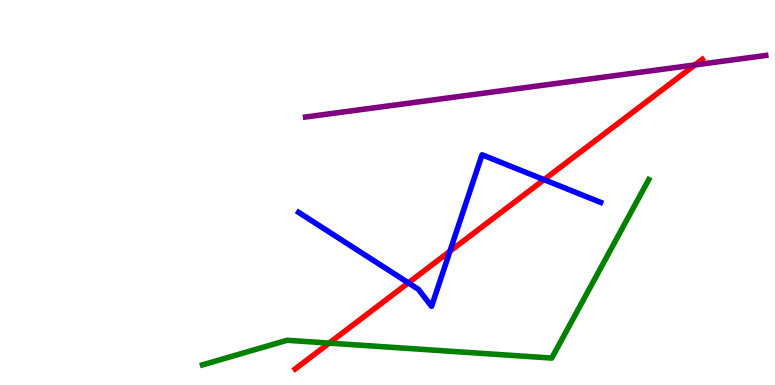[{'lines': ['blue', 'red'], 'intersections': [{'x': 5.27, 'y': 2.65}, {'x': 5.81, 'y': 3.47}, {'x': 7.02, 'y': 5.33}]}, {'lines': ['green', 'red'], 'intersections': [{'x': 4.25, 'y': 1.09}]}, {'lines': ['purple', 'red'], 'intersections': [{'x': 8.97, 'y': 8.31}]}, {'lines': ['blue', 'green'], 'intersections': []}, {'lines': ['blue', 'purple'], 'intersections': []}, {'lines': ['green', 'purple'], 'intersections': []}]